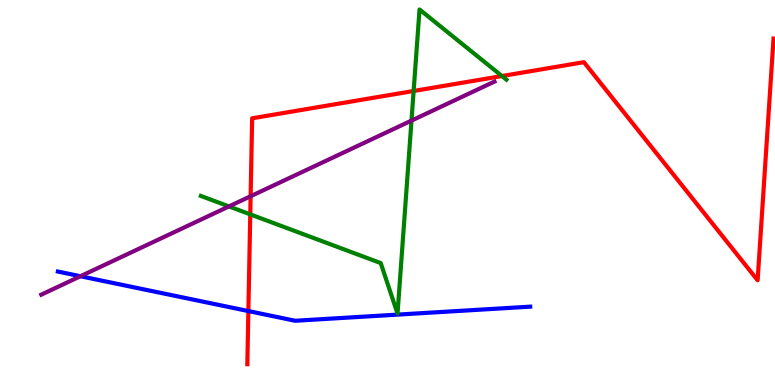[{'lines': ['blue', 'red'], 'intersections': [{'x': 3.2, 'y': 1.92}]}, {'lines': ['green', 'red'], 'intersections': [{'x': 3.23, 'y': 4.43}, {'x': 5.34, 'y': 7.64}, {'x': 6.48, 'y': 8.02}]}, {'lines': ['purple', 'red'], 'intersections': [{'x': 3.23, 'y': 4.9}]}, {'lines': ['blue', 'green'], 'intersections': []}, {'lines': ['blue', 'purple'], 'intersections': [{'x': 1.04, 'y': 2.83}]}, {'lines': ['green', 'purple'], 'intersections': [{'x': 2.95, 'y': 4.64}, {'x': 5.31, 'y': 6.87}]}]